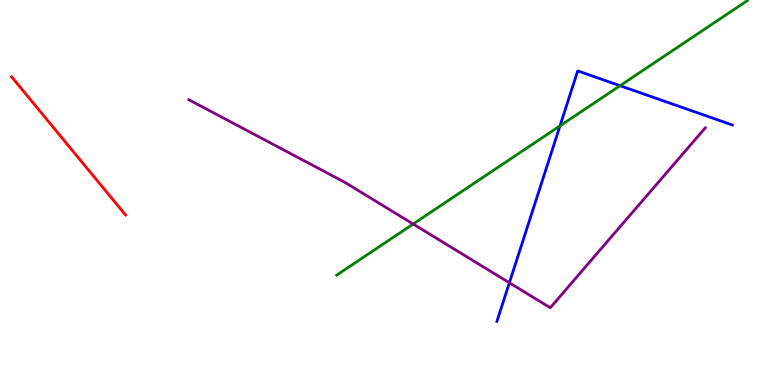[{'lines': ['blue', 'red'], 'intersections': []}, {'lines': ['green', 'red'], 'intersections': []}, {'lines': ['purple', 'red'], 'intersections': []}, {'lines': ['blue', 'green'], 'intersections': [{'x': 7.23, 'y': 6.73}, {'x': 8.0, 'y': 7.77}]}, {'lines': ['blue', 'purple'], 'intersections': [{'x': 6.57, 'y': 2.66}]}, {'lines': ['green', 'purple'], 'intersections': [{'x': 5.33, 'y': 4.18}]}]